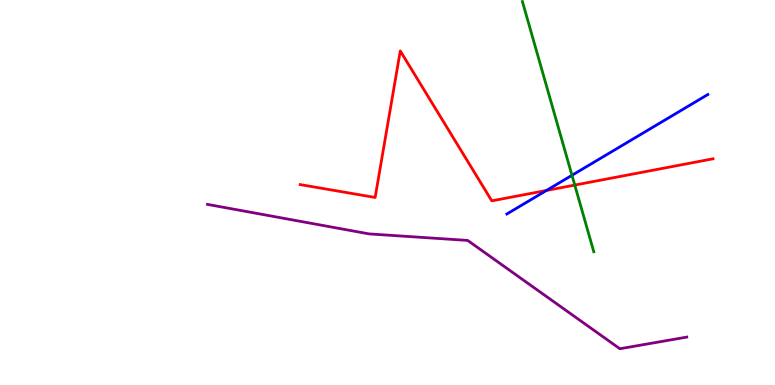[{'lines': ['blue', 'red'], 'intersections': [{'x': 7.05, 'y': 5.05}]}, {'lines': ['green', 'red'], 'intersections': [{'x': 7.42, 'y': 5.19}]}, {'lines': ['purple', 'red'], 'intersections': []}, {'lines': ['blue', 'green'], 'intersections': [{'x': 7.38, 'y': 5.45}]}, {'lines': ['blue', 'purple'], 'intersections': []}, {'lines': ['green', 'purple'], 'intersections': []}]